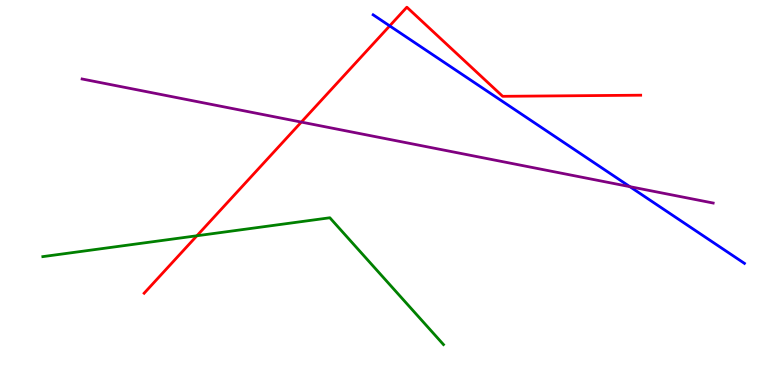[{'lines': ['blue', 'red'], 'intersections': [{'x': 5.03, 'y': 9.33}]}, {'lines': ['green', 'red'], 'intersections': [{'x': 2.54, 'y': 3.88}]}, {'lines': ['purple', 'red'], 'intersections': [{'x': 3.89, 'y': 6.83}]}, {'lines': ['blue', 'green'], 'intersections': []}, {'lines': ['blue', 'purple'], 'intersections': [{'x': 8.13, 'y': 5.15}]}, {'lines': ['green', 'purple'], 'intersections': []}]